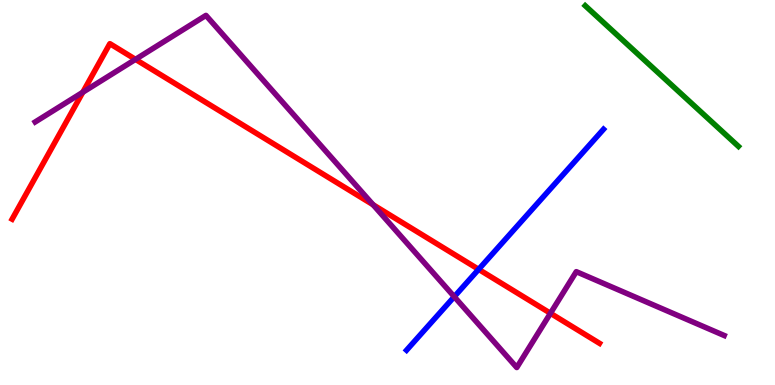[{'lines': ['blue', 'red'], 'intersections': [{'x': 6.18, 'y': 3.0}]}, {'lines': ['green', 'red'], 'intersections': []}, {'lines': ['purple', 'red'], 'intersections': [{'x': 1.07, 'y': 7.6}, {'x': 1.75, 'y': 8.46}, {'x': 4.81, 'y': 4.68}, {'x': 7.1, 'y': 1.86}]}, {'lines': ['blue', 'green'], 'intersections': []}, {'lines': ['blue', 'purple'], 'intersections': [{'x': 5.86, 'y': 2.29}]}, {'lines': ['green', 'purple'], 'intersections': []}]